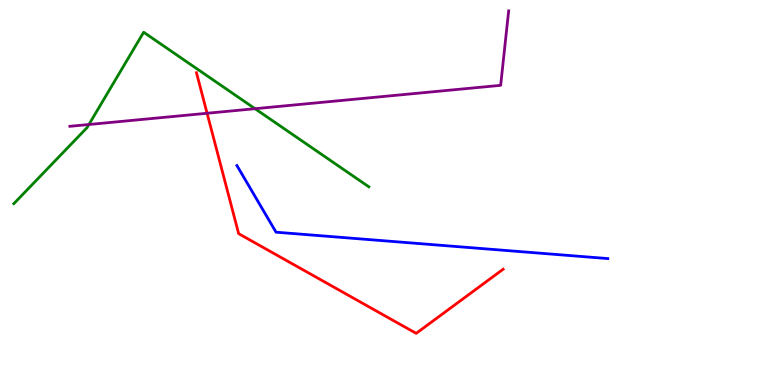[{'lines': ['blue', 'red'], 'intersections': []}, {'lines': ['green', 'red'], 'intersections': []}, {'lines': ['purple', 'red'], 'intersections': [{'x': 2.67, 'y': 7.06}]}, {'lines': ['blue', 'green'], 'intersections': []}, {'lines': ['blue', 'purple'], 'intersections': []}, {'lines': ['green', 'purple'], 'intersections': [{'x': 1.15, 'y': 6.77}, {'x': 3.29, 'y': 7.18}]}]